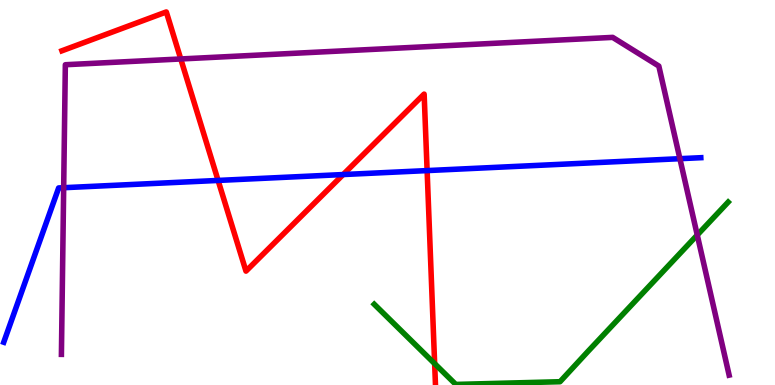[{'lines': ['blue', 'red'], 'intersections': [{'x': 2.81, 'y': 5.31}, {'x': 4.43, 'y': 5.47}, {'x': 5.51, 'y': 5.57}]}, {'lines': ['green', 'red'], 'intersections': [{'x': 5.61, 'y': 0.555}]}, {'lines': ['purple', 'red'], 'intersections': [{'x': 2.33, 'y': 8.47}]}, {'lines': ['blue', 'green'], 'intersections': []}, {'lines': ['blue', 'purple'], 'intersections': [{'x': 0.822, 'y': 5.12}, {'x': 8.77, 'y': 5.88}]}, {'lines': ['green', 'purple'], 'intersections': [{'x': 9.0, 'y': 3.9}]}]